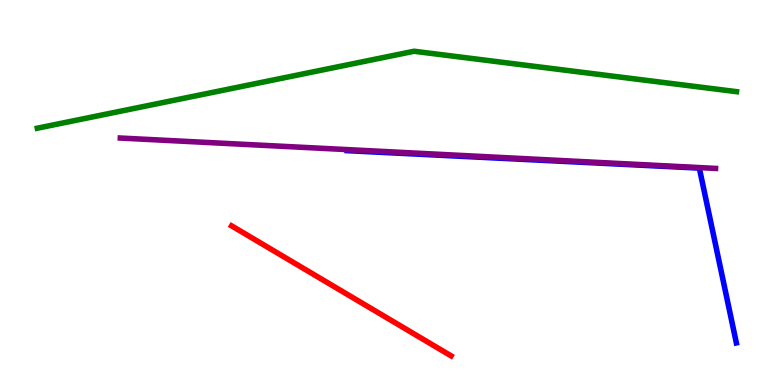[{'lines': ['blue', 'red'], 'intersections': []}, {'lines': ['green', 'red'], 'intersections': []}, {'lines': ['purple', 'red'], 'intersections': []}, {'lines': ['blue', 'green'], 'intersections': []}, {'lines': ['blue', 'purple'], 'intersections': []}, {'lines': ['green', 'purple'], 'intersections': []}]